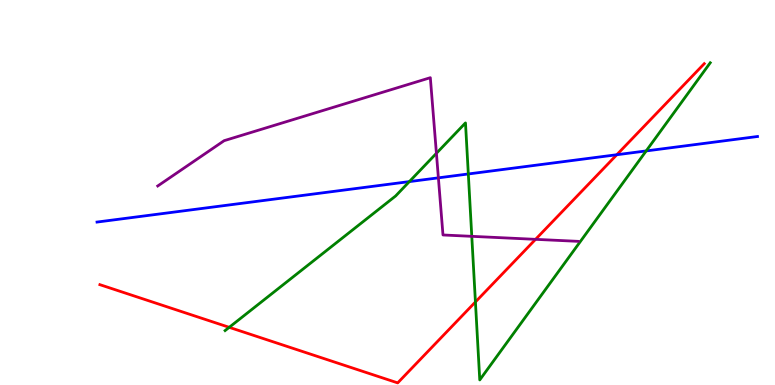[{'lines': ['blue', 'red'], 'intersections': [{'x': 7.96, 'y': 5.98}]}, {'lines': ['green', 'red'], 'intersections': [{'x': 2.96, 'y': 1.5}, {'x': 6.13, 'y': 2.16}]}, {'lines': ['purple', 'red'], 'intersections': [{'x': 6.91, 'y': 3.78}]}, {'lines': ['blue', 'green'], 'intersections': [{'x': 5.28, 'y': 5.28}, {'x': 6.04, 'y': 5.48}, {'x': 8.34, 'y': 6.08}]}, {'lines': ['blue', 'purple'], 'intersections': [{'x': 5.66, 'y': 5.38}]}, {'lines': ['green', 'purple'], 'intersections': [{'x': 5.63, 'y': 6.02}, {'x': 6.09, 'y': 3.86}]}]